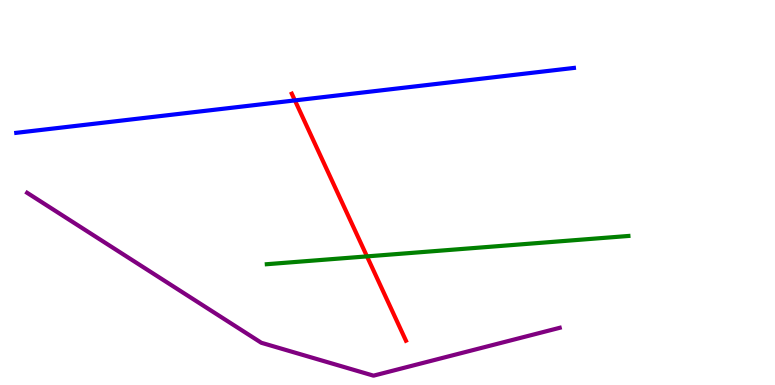[{'lines': ['blue', 'red'], 'intersections': [{'x': 3.81, 'y': 7.39}]}, {'lines': ['green', 'red'], 'intersections': [{'x': 4.74, 'y': 3.34}]}, {'lines': ['purple', 'red'], 'intersections': []}, {'lines': ['blue', 'green'], 'intersections': []}, {'lines': ['blue', 'purple'], 'intersections': []}, {'lines': ['green', 'purple'], 'intersections': []}]